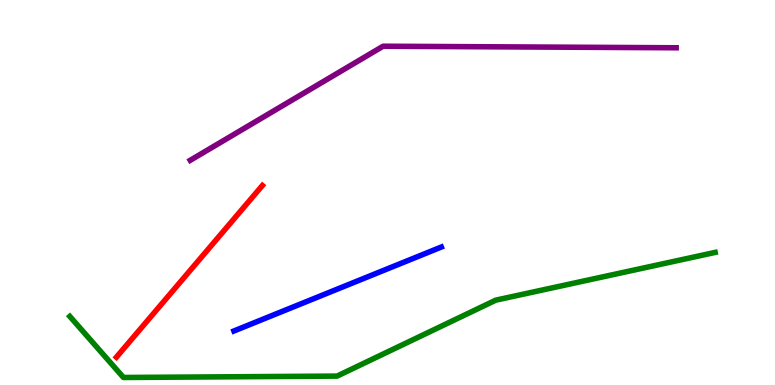[{'lines': ['blue', 'red'], 'intersections': []}, {'lines': ['green', 'red'], 'intersections': []}, {'lines': ['purple', 'red'], 'intersections': []}, {'lines': ['blue', 'green'], 'intersections': []}, {'lines': ['blue', 'purple'], 'intersections': []}, {'lines': ['green', 'purple'], 'intersections': []}]